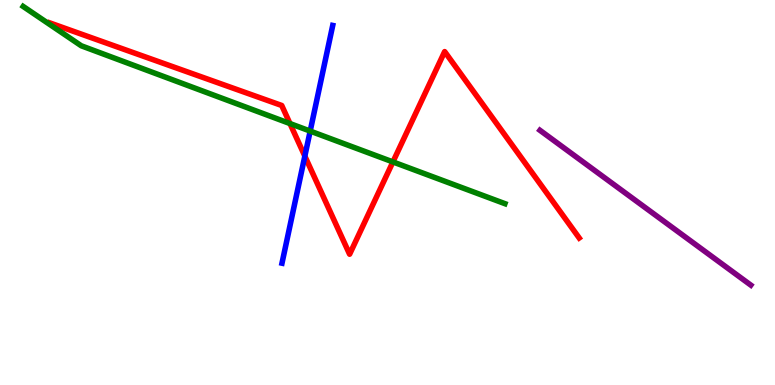[{'lines': ['blue', 'red'], 'intersections': [{'x': 3.93, 'y': 5.94}]}, {'lines': ['green', 'red'], 'intersections': [{'x': 3.74, 'y': 6.79}, {'x': 5.07, 'y': 5.79}]}, {'lines': ['purple', 'red'], 'intersections': []}, {'lines': ['blue', 'green'], 'intersections': [{'x': 4.0, 'y': 6.6}]}, {'lines': ['blue', 'purple'], 'intersections': []}, {'lines': ['green', 'purple'], 'intersections': []}]